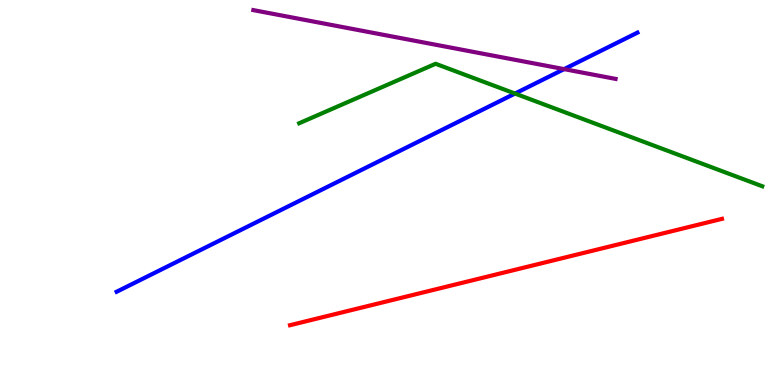[{'lines': ['blue', 'red'], 'intersections': []}, {'lines': ['green', 'red'], 'intersections': []}, {'lines': ['purple', 'red'], 'intersections': []}, {'lines': ['blue', 'green'], 'intersections': [{'x': 6.65, 'y': 7.57}]}, {'lines': ['blue', 'purple'], 'intersections': [{'x': 7.28, 'y': 8.2}]}, {'lines': ['green', 'purple'], 'intersections': []}]